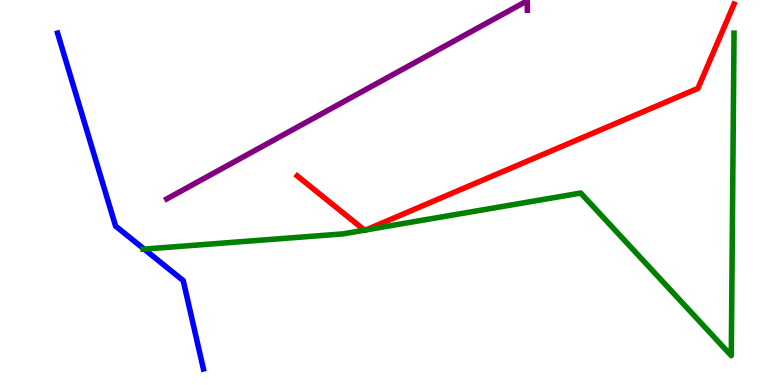[{'lines': ['blue', 'red'], 'intersections': []}, {'lines': ['green', 'red'], 'intersections': [{'x': 4.7, 'y': 4.02}, {'x': 4.72, 'y': 4.03}]}, {'lines': ['purple', 'red'], 'intersections': []}, {'lines': ['blue', 'green'], 'intersections': [{'x': 1.86, 'y': 3.53}]}, {'lines': ['blue', 'purple'], 'intersections': []}, {'lines': ['green', 'purple'], 'intersections': []}]